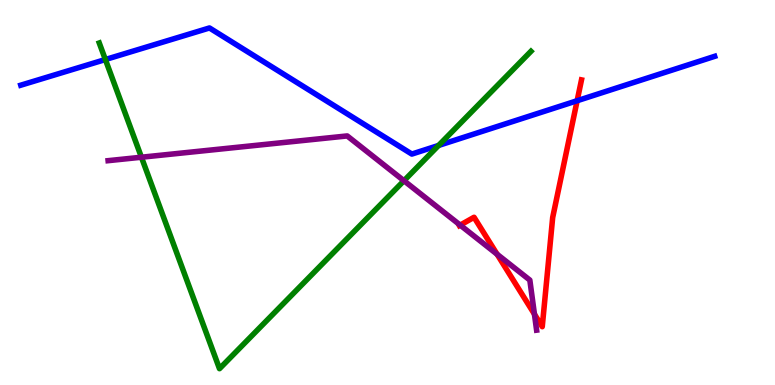[{'lines': ['blue', 'red'], 'intersections': [{'x': 7.45, 'y': 7.38}]}, {'lines': ['green', 'red'], 'intersections': []}, {'lines': ['purple', 'red'], 'intersections': [{'x': 5.94, 'y': 4.15}, {'x': 6.41, 'y': 3.4}, {'x': 6.9, 'y': 1.84}]}, {'lines': ['blue', 'green'], 'intersections': [{'x': 1.36, 'y': 8.45}, {'x': 5.66, 'y': 6.22}]}, {'lines': ['blue', 'purple'], 'intersections': []}, {'lines': ['green', 'purple'], 'intersections': [{'x': 1.82, 'y': 5.92}, {'x': 5.21, 'y': 5.31}]}]